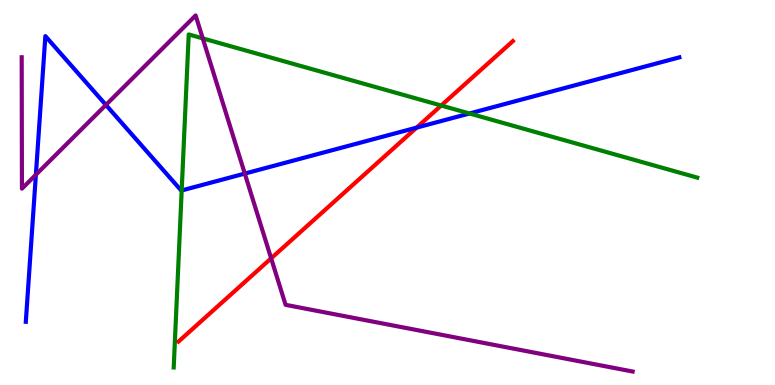[{'lines': ['blue', 'red'], 'intersections': [{'x': 5.38, 'y': 6.68}]}, {'lines': ['green', 'red'], 'intersections': [{'x': 5.69, 'y': 7.26}]}, {'lines': ['purple', 'red'], 'intersections': [{'x': 3.5, 'y': 3.29}]}, {'lines': ['blue', 'green'], 'intersections': [{'x': 2.34, 'y': 5.05}, {'x': 6.06, 'y': 7.05}]}, {'lines': ['blue', 'purple'], 'intersections': [{'x': 0.463, 'y': 5.46}, {'x': 1.37, 'y': 7.27}, {'x': 3.16, 'y': 5.49}]}, {'lines': ['green', 'purple'], 'intersections': [{'x': 2.62, 'y': 9.0}]}]